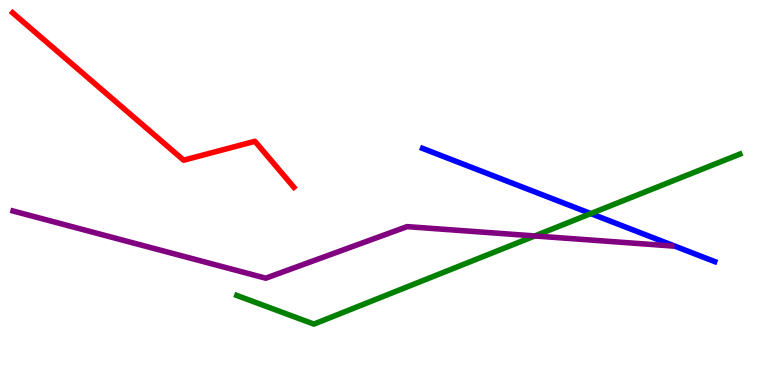[{'lines': ['blue', 'red'], 'intersections': []}, {'lines': ['green', 'red'], 'intersections': []}, {'lines': ['purple', 'red'], 'intersections': []}, {'lines': ['blue', 'green'], 'intersections': [{'x': 7.62, 'y': 4.45}]}, {'lines': ['blue', 'purple'], 'intersections': []}, {'lines': ['green', 'purple'], 'intersections': [{'x': 6.9, 'y': 3.87}]}]